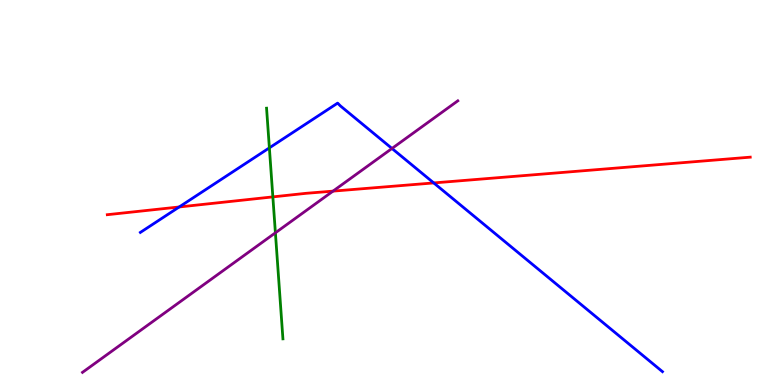[{'lines': ['blue', 'red'], 'intersections': [{'x': 2.31, 'y': 4.62}, {'x': 5.6, 'y': 5.25}]}, {'lines': ['green', 'red'], 'intersections': [{'x': 3.52, 'y': 4.89}]}, {'lines': ['purple', 'red'], 'intersections': [{'x': 4.3, 'y': 5.04}]}, {'lines': ['blue', 'green'], 'intersections': [{'x': 3.48, 'y': 6.16}]}, {'lines': ['blue', 'purple'], 'intersections': [{'x': 5.06, 'y': 6.14}]}, {'lines': ['green', 'purple'], 'intersections': [{'x': 3.55, 'y': 3.95}]}]